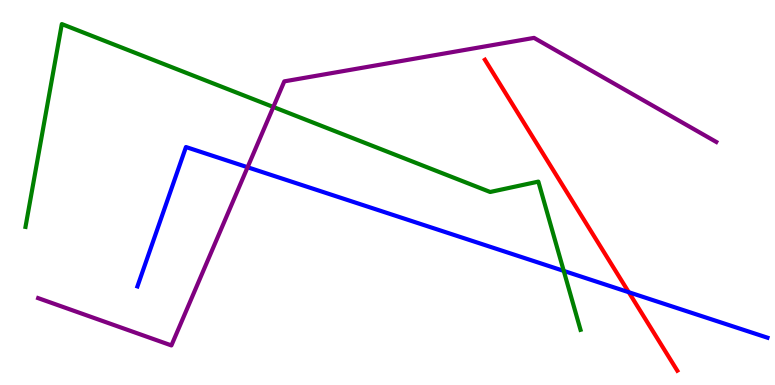[{'lines': ['blue', 'red'], 'intersections': [{'x': 8.11, 'y': 2.41}]}, {'lines': ['green', 'red'], 'intersections': []}, {'lines': ['purple', 'red'], 'intersections': []}, {'lines': ['blue', 'green'], 'intersections': [{'x': 7.27, 'y': 2.96}]}, {'lines': ['blue', 'purple'], 'intersections': [{'x': 3.19, 'y': 5.66}]}, {'lines': ['green', 'purple'], 'intersections': [{'x': 3.53, 'y': 7.22}]}]